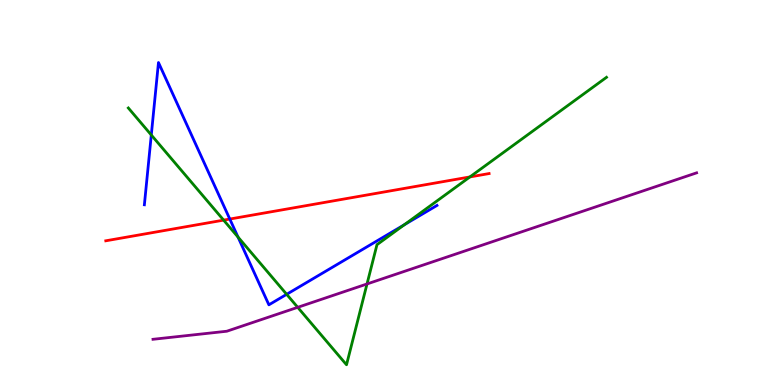[{'lines': ['blue', 'red'], 'intersections': [{'x': 2.97, 'y': 4.31}]}, {'lines': ['green', 'red'], 'intersections': [{'x': 2.89, 'y': 4.28}, {'x': 6.06, 'y': 5.4}]}, {'lines': ['purple', 'red'], 'intersections': []}, {'lines': ['blue', 'green'], 'intersections': [{'x': 1.95, 'y': 6.49}, {'x': 3.07, 'y': 3.84}, {'x': 3.7, 'y': 2.36}, {'x': 5.22, 'y': 4.16}]}, {'lines': ['blue', 'purple'], 'intersections': []}, {'lines': ['green', 'purple'], 'intersections': [{'x': 3.84, 'y': 2.02}, {'x': 4.74, 'y': 2.62}]}]